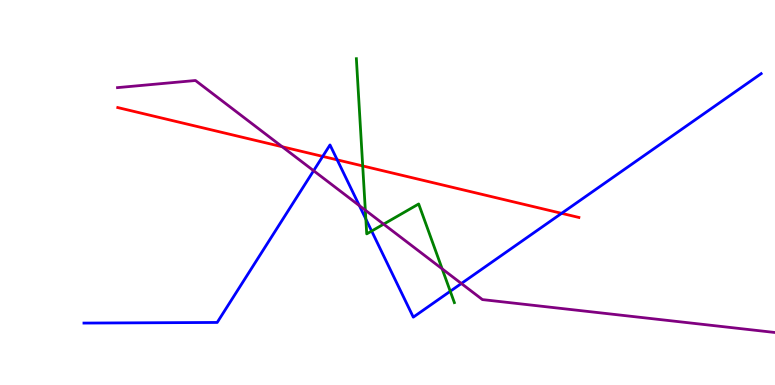[{'lines': ['blue', 'red'], 'intersections': [{'x': 4.16, 'y': 5.94}, {'x': 4.35, 'y': 5.85}, {'x': 7.25, 'y': 4.46}]}, {'lines': ['green', 'red'], 'intersections': [{'x': 4.68, 'y': 5.69}]}, {'lines': ['purple', 'red'], 'intersections': [{'x': 3.64, 'y': 6.19}]}, {'lines': ['blue', 'green'], 'intersections': [{'x': 4.72, 'y': 4.31}, {'x': 4.8, 'y': 4.0}, {'x': 5.81, 'y': 2.43}]}, {'lines': ['blue', 'purple'], 'intersections': [{'x': 4.05, 'y': 5.57}, {'x': 4.64, 'y': 4.66}, {'x': 5.95, 'y': 2.64}]}, {'lines': ['green', 'purple'], 'intersections': [{'x': 4.71, 'y': 4.54}, {'x': 4.95, 'y': 4.18}, {'x': 5.71, 'y': 3.02}]}]